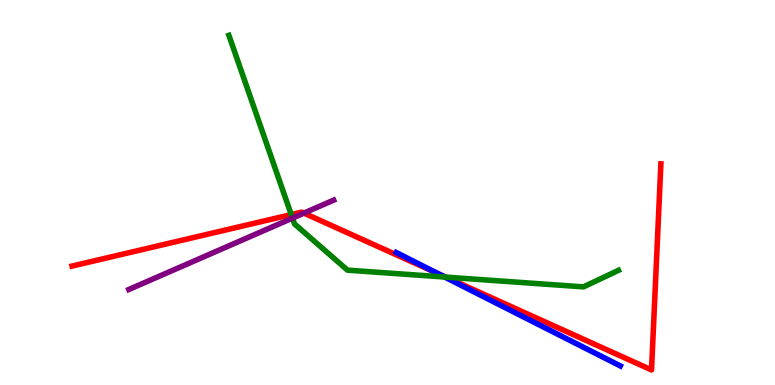[{'lines': ['blue', 'red'], 'intersections': [{'x': 5.64, 'y': 2.9}]}, {'lines': ['green', 'red'], 'intersections': [{'x': 3.76, 'y': 4.43}, {'x': 5.75, 'y': 2.8}]}, {'lines': ['purple', 'red'], 'intersections': [{'x': 3.92, 'y': 4.46}]}, {'lines': ['blue', 'green'], 'intersections': [{'x': 5.74, 'y': 2.8}]}, {'lines': ['blue', 'purple'], 'intersections': []}, {'lines': ['green', 'purple'], 'intersections': [{'x': 3.77, 'y': 4.33}]}]